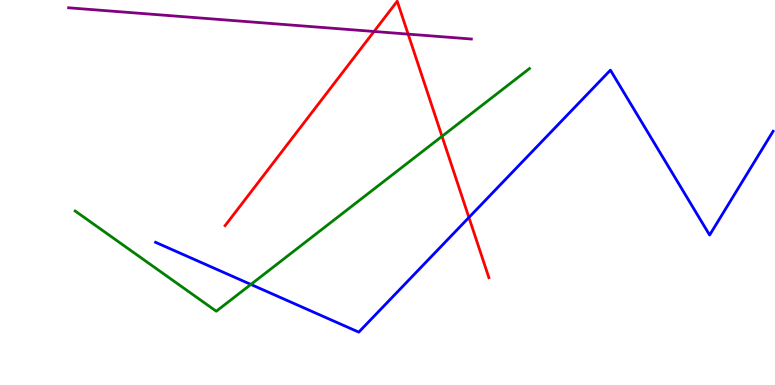[{'lines': ['blue', 'red'], 'intersections': [{'x': 6.05, 'y': 4.35}]}, {'lines': ['green', 'red'], 'intersections': [{'x': 5.7, 'y': 6.46}]}, {'lines': ['purple', 'red'], 'intersections': [{'x': 4.83, 'y': 9.18}, {'x': 5.27, 'y': 9.11}]}, {'lines': ['blue', 'green'], 'intersections': [{'x': 3.24, 'y': 2.61}]}, {'lines': ['blue', 'purple'], 'intersections': []}, {'lines': ['green', 'purple'], 'intersections': []}]